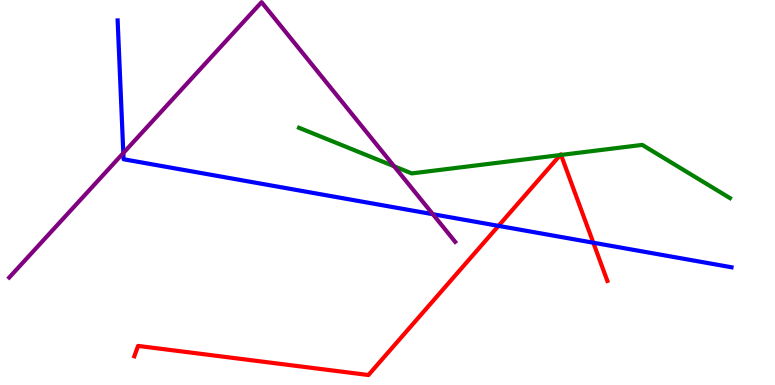[{'lines': ['blue', 'red'], 'intersections': [{'x': 6.43, 'y': 4.13}, {'x': 7.66, 'y': 3.7}]}, {'lines': ['green', 'red'], 'intersections': [{'x': 7.23, 'y': 5.97}, {'x': 7.24, 'y': 5.98}]}, {'lines': ['purple', 'red'], 'intersections': []}, {'lines': ['blue', 'green'], 'intersections': []}, {'lines': ['blue', 'purple'], 'intersections': [{'x': 1.59, 'y': 6.02}, {'x': 5.59, 'y': 4.44}]}, {'lines': ['green', 'purple'], 'intersections': [{'x': 5.09, 'y': 5.68}]}]